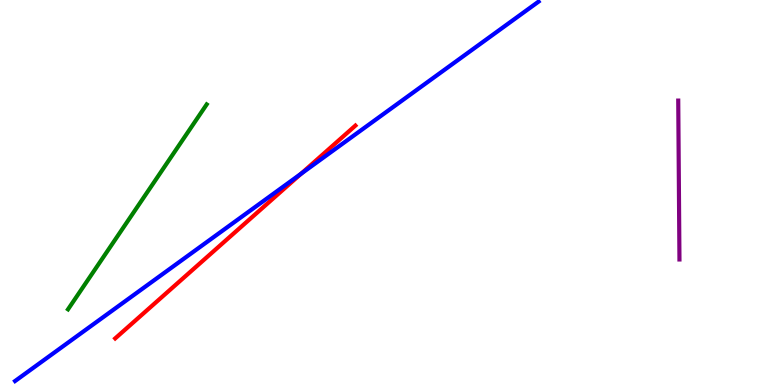[{'lines': ['blue', 'red'], 'intersections': [{'x': 3.88, 'y': 5.49}]}, {'lines': ['green', 'red'], 'intersections': []}, {'lines': ['purple', 'red'], 'intersections': []}, {'lines': ['blue', 'green'], 'intersections': []}, {'lines': ['blue', 'purple'], 'intersections': []}, {'lines': ['green', 'purple'], 'intersections': []}]